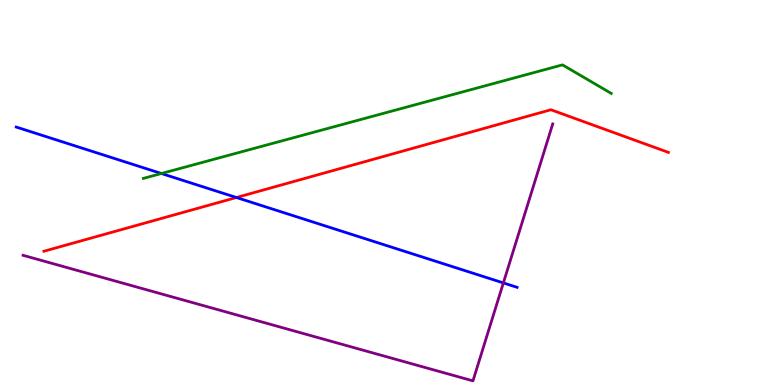[{'lines': ['blue', 'red'], 'intersections': [{'x': 3.05, 'y': 4.87}]}, {'lines': ['green', 'red'], 'intersections': []}, {'lines': ['purple', 'red'], 'intersections': []}, {'lines': ['blue', 'green'], 'intersections': [{'x': 2.08, 'y': 5.49}]}, {'lines': ['blue', 'purple'], 'intersections': [{'x': 6.5, 'y': 2.65}]}, {'lines': ['green', 'purple'], 'intersections': []}]